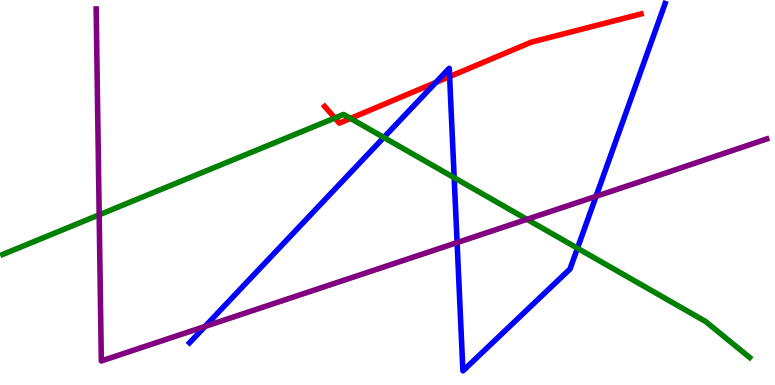[{'lines': ['blue', 'red'], 'intersections': [{'x': 5.62, 'y': 7.86}, {'x': 5.8, 'y': 8.01}]}, {'lines': ['green', 'red'], 'intersections': [{'x': 4.32, 'y': 6.93}, {'x': 4.52, 'y': 6.92}]}, {'lines': ['purple', 'red'], 'intersections': []}, {'lines': ['blue', 'green'], 'intersections': [{'x': 4.95, 'y': 6.43}, {'x': 5.86, 'y': 5.38}, {'x': 7.45, 'y': 3.55}]}, {'lines': ['blue', 'purple'], 'intersections': [{'x': 2.65, 'y': 1.52}, {'x': 5.9, 'y': 3.7}, {'x': 7.69, 'y': 4.9}]}, {'lines': ['green', 'purple'], 'intersections': [{'x': 1.28, 'y': 4.42}, {'x': 6.8, 'y': 4.3}]}]